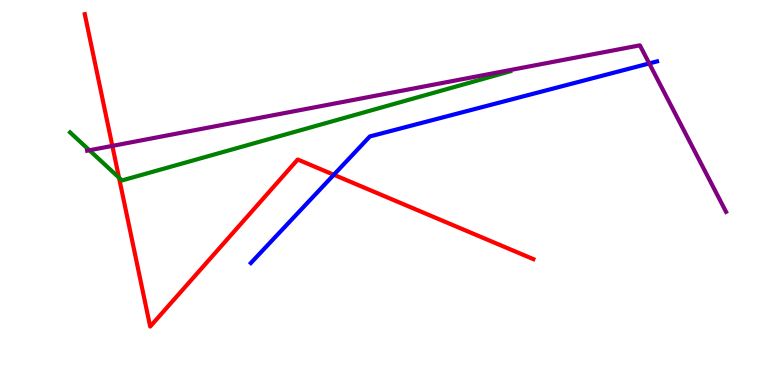[{'lines': ['blue', 'red'], 'intersections': [{'x': 4.31, 'y': 5.46}]}, {'lines': ['green', 'red'], 'intersections': [{'x': 1.54, 'y': 5.39}]}, {'lines': ['purple', 'red'], 'intersections': [{'x': 1.45, 'y': 6.21}]}, {'lines': ['blue', 'green'], 'intersections': []}, {'lines': ['blue', 'purple'], 'intersections': [{'x': 8.38, 'y': 8.35}]}, {'lines': ['green', 'purple'], 'intersections': [{'x': 1.15, 'y': 6.1}]}]